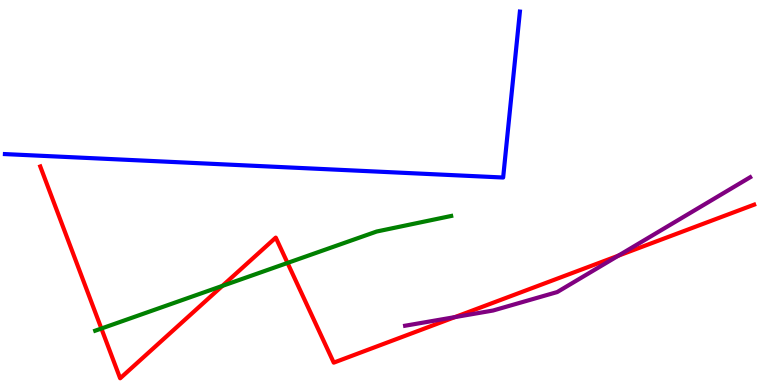[{'lines': ['blue', 'red'], 'intersections': []}, {'lines': ['green', 'red'], 'intersections': [{'x': 1.31, 'y': 1.47}, {'x': 2.87, 'y': 2.57}, {'x': 3.71, 'y': 3.17}]}, {'lines': ['purple', 'red'], 'intersections': [{'x': 5.87, 'y': 1.76}, {'x': 7.98, 'y': 3.36}]}, {'lines': ['blue', 'green'], 'intersections': []}, {'lines': ['blue', 'purple'], 'intersections': []}, {'lines': ['green', 'purple'], 'intersections': []}]